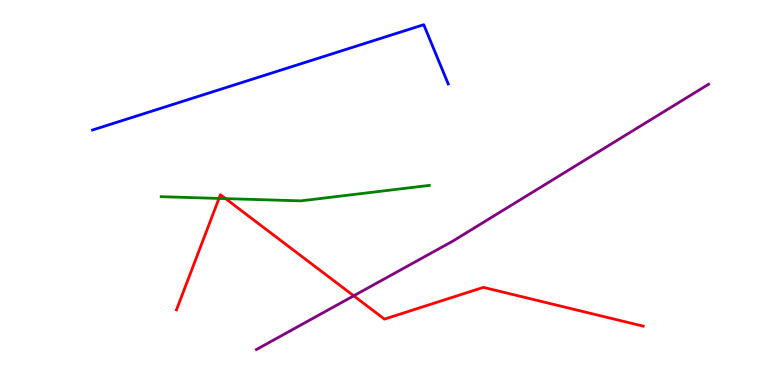[{'lines': ['blue', 'red'], 'intersections': []}, {'lines': ['green', 'red'], 'intersections': [{'x': 2.83, 'y': 4.85}, {'x': 2.91, 'y': 4.84}]}, {'lines': ['purple', 'red'], 'intersections': [{'x': 4.56, 'y': 2.32}]}, {'lines': ['blue', 'green'], 'intersections': []}, {'lines': ['blue', 'purple'], 'intersections': []}, {'lines': ['green', 'purple'], 'intersections': []}]